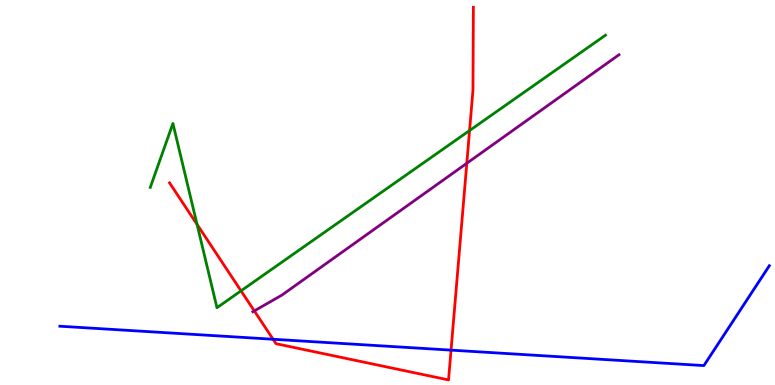[{'lines': ['blue', 'red'], 'intersections': [{'x': 3.52, 'y': 1.19}, {'x': 5.82, 'y': 0.906}]}, {'lines': ['green', 'red'], 'intersections': [{'x': 2.54, 'y': 4.17}, {'x': 3.11, 'y': 2.45}, {'x': 6.06, 'y': 6.61}]}, {'lines': ['purple', 'red'], 'intersections': [{'x': 3.28, 'y': 1.92}, {'x': 6.02, 'y': 5.76}]}, {'lines': ['blue', 'green'], 'intersections': []}, {'lines': ['blue', 'purple'], 'intersections': []}, {'lines': ['green', 'purple'], 'intersections': []}]